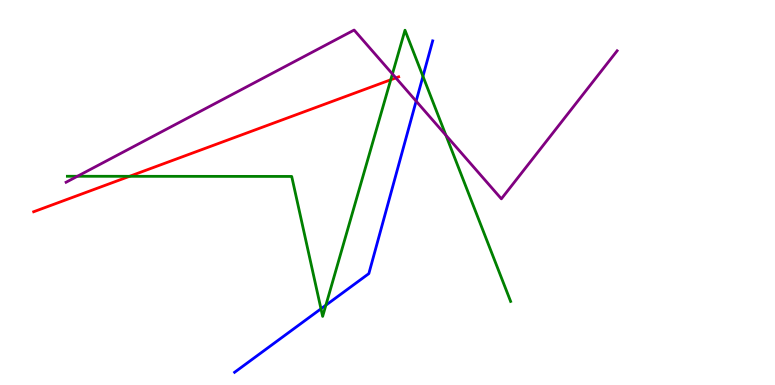[{'lines': ['blue', 'red'], 'intersections': []}, {'lines': ['green', 'red'], 'intersections': [{'x': 1.67, 'y': 5.42}, {'x': 5.04, 'y': 7.93}]}, {'lines': ['purple', 'red'], 'intersections': [{'x': 5.11, 'y': 7.98}]}, {'lines': ['blue', 'green'], 'intersections': [{'x': 4.14, 'y': 1.98}, {'x': 4.2, 'y': 2.07}, {'x': 5.46, 'y': 8.02}]}, {'lines': ['blue', 'purple'], 'intersections': [{'x': 5.37, 'y': 7.37}]}, {'lines': ['green', 'purple'], 'intersections': [{'x': 0.999, 'y': 5.42}, {'x': 5.06, 'y': 8.08}, {'x': 5.75, 'y': 6.49}]}]